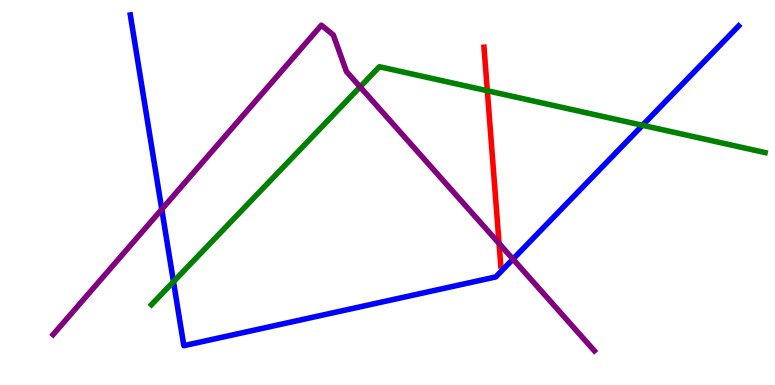[{'lines': ['blue', 'red'], 'intersections': []}, {'lines': ['green', 'red'], 'intersections': [{'x': 6.29, 'y': 7.64}]}, {'lines': ['purple', 'red'], 'intersections': [{'x': 6.44, 'y': 3.68}]}, {'lines': ['blue', 'green'], 'intersections': [{'x': 2.24, 'y': 2.68}, {'x': 8.29, 'y': 6.75}]}, {'lines': ['blue', 'purple'], 'intersections': [{'x': 2.09, 'y': 4.56}, {'x': 6.62, 'y': 3.27}]}, {'lines': ['green', 'purple'], 'intersections': [{'x': 4.65, 'y': 7.74}]}]